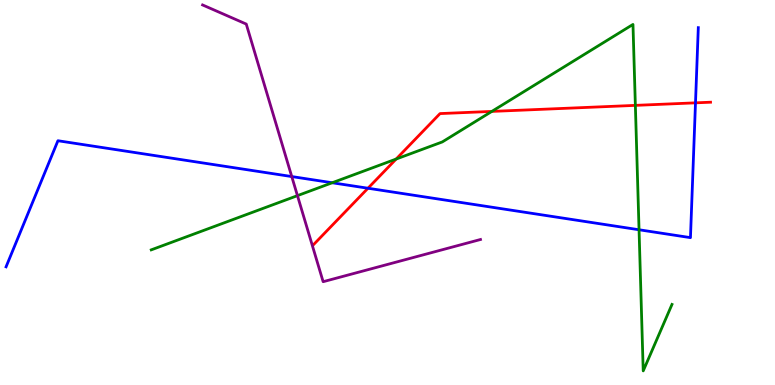[{'lines': ['blue', 'red'], 'intersections': [{'x': 4.75, 'y': 5.11}, {'x': 8.97, 'y': 7.33}]}, {'lines': ['green', 'red'], 'intersections': [{'x': 5.11, 'y': 5.87}, {'x': 6.35, 'y': 7.11}, {'x': 8.2, 'y': 7.26}]}, {'lines': ['purple', 'red'], 'intersections': []}, {'lines': ['blue', 'green'], 'intersections': [{'x': 4.29, 'y': 5.25}, {'x': 8.25, 'y': 4.03}]}, {'lines': ['blue', 'purple'], 'intersections': [{'x': 3.76, 'y': 5.41}]}, {'lines': ['green', 'purple'], 'intersections': [{'x': 3.84, 'y': 4.92}]}]